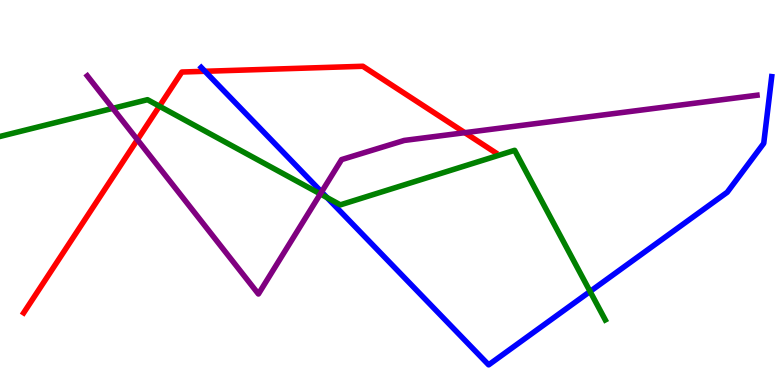[{'lines': ['blue', 'red'], 'intersections': [{'x': 2.64, 'y': 8.15}]}, {'lines': ['green', 'red'], 'intersections': [{'x': 2.06, 'y': 7.24}]}, {'lines': ['purple', 'red'], 'intersections': [{'x': 1.77, 'y': 6.37}, {'x': 6.0, 'y': 6.55}]}, {'lines': ['blue', 'green'], 'intersections': [{'x': 4.22, 'y': 4.87}, {'x': 7.61, 'y': 2.43}]}, {'lines': ['blue', 'purple'], 'intersections': [{'x': 4.15, 'y': 5.01}]}, {'lines': ['green', 'purple'], 'intersections': [{'x': 1.46, 'y': 7.19}, {'x': 4.13, 'y': 4.96}]}]